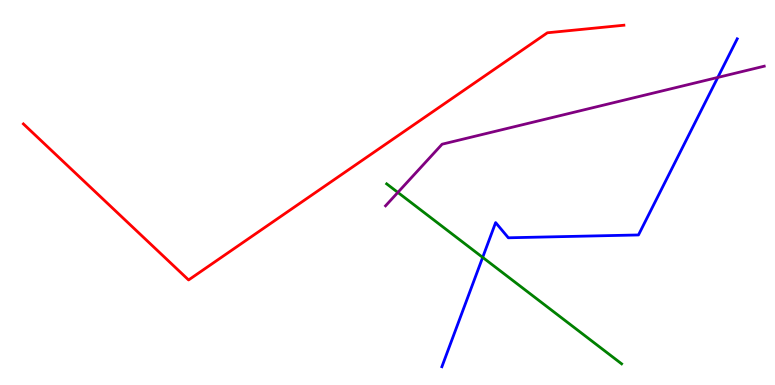[{'lines': ['blue', 'red'], 'intersections': []}, {'lines': ['green', 'red'], 'intersections': []}, {'lines': ['purple', 'red'], 'intersections': []}, {'lines': ['blue', 'green'], 'intersections': [{'x': 6.23, 'y': 3.31}]}, {'lines': ['blue', 'purple'], 'intersections': [{'x': 9.26, 'y': 7.99}]}, {'lines': ['green', 'purple'], 'intersections': [{'x': 5.13, 'y': 5.0}]}]